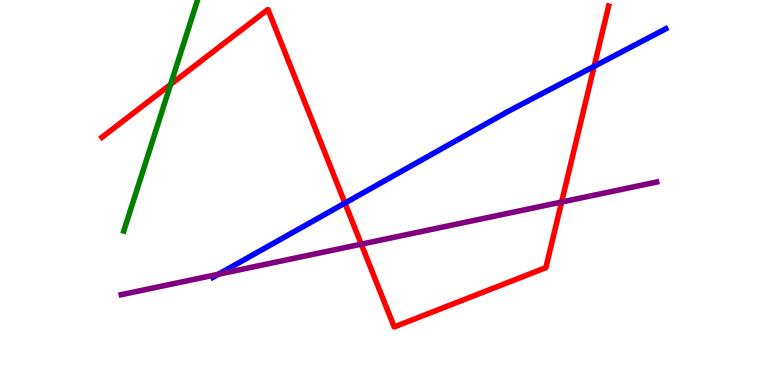[{'lines': ['blue', 'red'], 'intersections': [{'x': 4.45, 'y': 4.72}, {'x': 7.67, 'y': 8.28}]}, {'lines': ['green', 'red'], 'intersections': [{'x': 2.2, 'y': 7.81}]}, {'lines': ['purple', 'red'], 'intersections': [{'x': 4.66, 'y': 3.66}, {'x': 7.25, 'y': 4.75}]}, {'lines': ['blue', 'green'], 'intersections': []}, {'lines': ['blue', 'purple'], 'intersections': [{'x': 2.82, 'y': 2.88}]}, {'lines': ['green', 'purple'], 'intersections': []}]